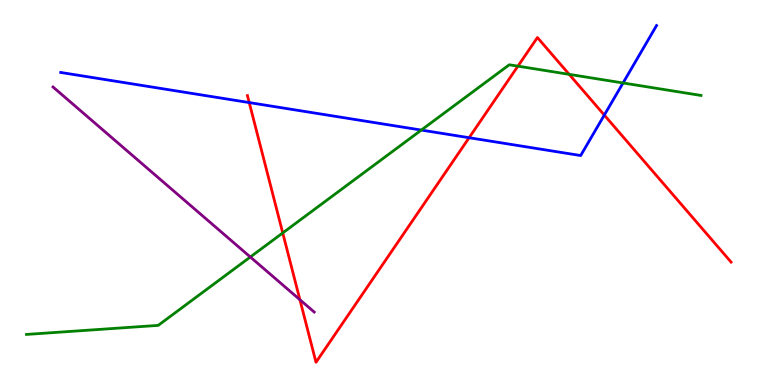[{'lines': ['blue', 'red'], 'intersections': [{'x': 3.22, 'y': 7.34}, {'x': 6.05, 'y': 6.42}, {'x': 7.8, 'y': 7.01}]}, {'lines': ['green', 'red'], 'intersections': [{'x': 3.65, 'y': 3.95}, {'x': 6.68, 'y': 8.28}, {'x': 7.34, 'y': 8.07}]}, {'lines': ['purple', 'red'], 'intersections': [{'x': 3.87, 'y': 2.21}]}, {'lines': ['blue', 'green'], 'intersections': [{'x': 5.44, 'y': 6.62}, {'x': 8.04, 'y': 7.84}]}, {'lines': ['blue', 'purple'], 'intersections': []}, {'lines': ['green', 'purple'], 'intersections': [{'x': 3.23, 'y': 3.32}]}]